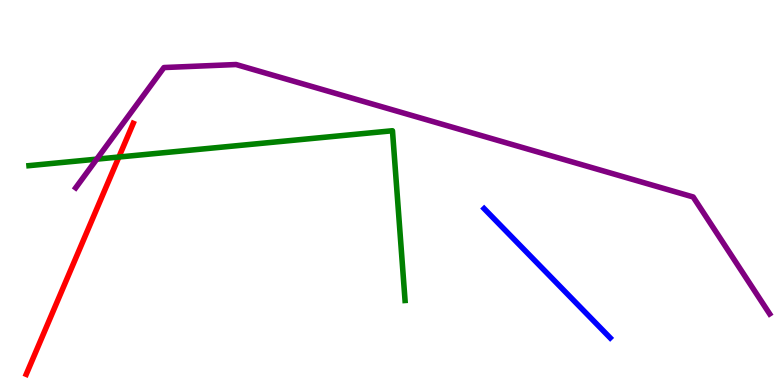[{'lines': ['blue', 'red'], 'intersections': []}, {'lines': ['green', 'red'], 'intersections': [{'x': 1.53, 'y': 5.92}]}, {'lines': ['purple', 'red'], 'intersections': []}, {'lines': ['blue', 'green'], 'intersections': []}, {'lines': ['blue', 'purple'], 'intersections': []}, {'lines': ['green', 'purple'], 'intersections': [{'x': 1.25, 'y': 5.87}]}]